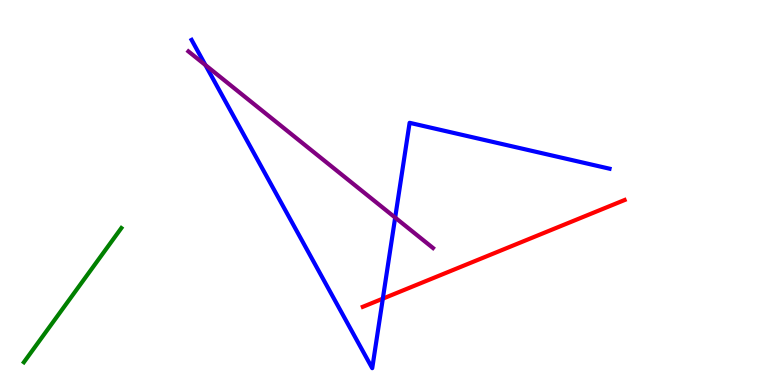[{'lines': ['blue', 'red'], 'intersections': [{'x': 4.94, 'y': 2.24}]}, {'lines': ['green', 'red'], 'intersections': []}, {'lines': ['purple', 'red'], 'intersections': []}, {'lines': ['blue', 'green'], 'intersections': []}, {'lines': ['blue', 'purple'], 'intersections': [{'x': 2.65, 'y': 8.31}, {'x': 5.1, 'y': 4.35}]}, {'lines': ['green', 'purple'], 'intersections': []}]